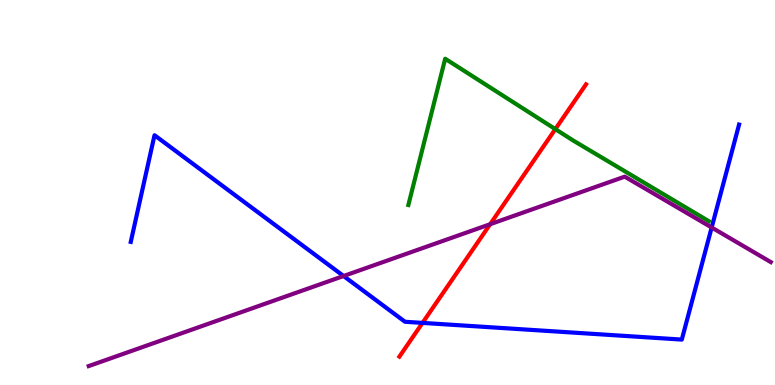[{'lines': ['blue', 'red'], 'intersections': [{'x': 5.45, 'y': 1.61}]}, {'lines': ['green', 'red'], 'intersections': [{'x': 7.17, 'y': 6.65}]}, {'lines': ['purple', 'red'], 'intersections': [{'x': 6.32, 'y': 4.18}]}, {'lines': ['blue', 'green'], 'intersections': []}, {'lines': ['blue', 'purple'], 'intersections': [{'x': 4.43, 'y': 2.83}, {'x': 9.18, 'y': 4.09}]}, {'lines': ['green', 'purple'], 'intersections': []}]